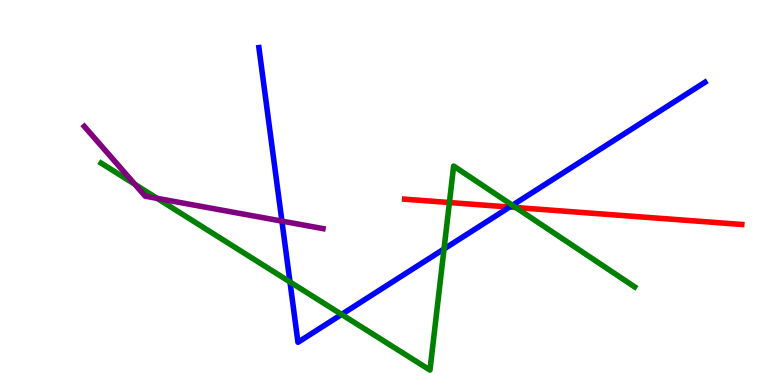[{'lines': ['blue', 'red'], 'intersections': [{'x': 6.58, 'y': 4.62}]}, {'lines': ['green', 'red'], 'intersections': [{'x': 5.8, 'y': 4.74}, {'x': 6.65, 'y': 4.61}]}, {'lines': ['purple', 'red'], 'intersections': []}, {'lines': ['blue', 'green'], 'intersections': [{'x': 3.74, 'y': 2.68}, {'x': 4.41, 'y': 1.83}, {'x': 5.73, 'y': 3.53}, {'x': 6.61, 'y': 4.67}]}, {'lines': ['blue', 'purple'], 'intersections': [{'x': 3.64, 'y': 4.26}]}, {'lines': ['green', 'purple'], 'intersections': [{'x': 1.74, 'y': 5.21}, {'x': 2.03, 'y': 4.85}]}]